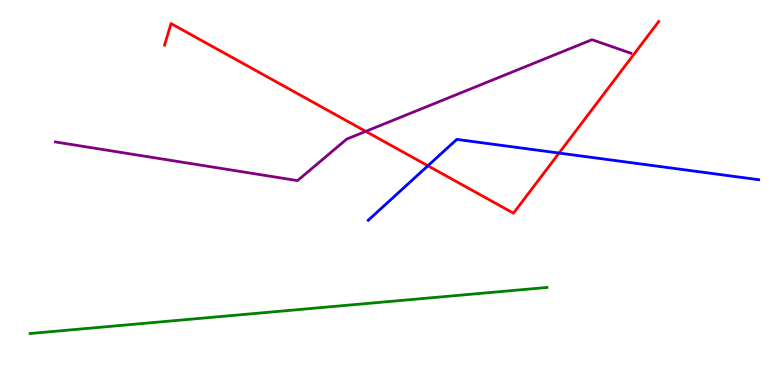[{'lines': ['blue', 'red'], 'intersections': [{'x': 5.52, 'y': 5.69}, {'x': 7.21, 'y': 6.02}]}, {'lines': ['green', 'red'], 'intersections': []}, {'lines': ['purple', 'red'], 'intersections': [{'x': 4.72, 'y': 6.59}]}, {'lines': ['blue', 'green'], 'intersections': []}, {'lines': ['blue', 'purple'], 'intersections': []}, {'lines': ['green', 'purple'], 'intersections': []}]